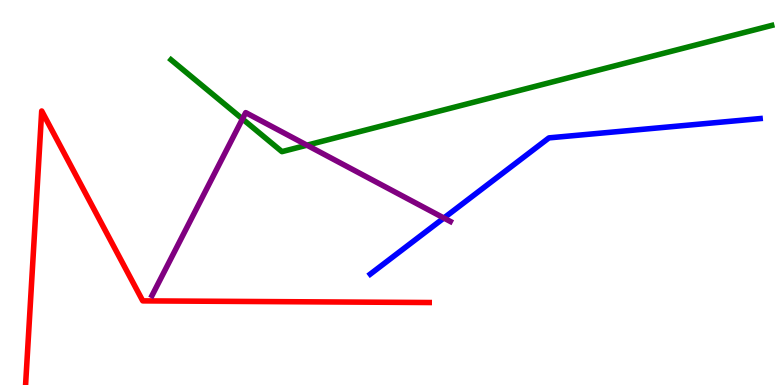[{'lines': ['blue', 'red'], 'intersections': []}, {'lines': ['green', 'red'], 'intersections': []}, {'lines': ['purple', 'red'], 'intersections': []}, {'lines': ['blue', 'green'], 'intersections': []}, {'lines': ['blue', 'purple'], 'intersections': [{'x': 5.73, 'y': 4.34}]}, {'lines': ['green', 'purple'], 'intersections': [{'x': 3.13, 'y': 6.91}, {'x': 3.96, 'y': 6.23}]}]